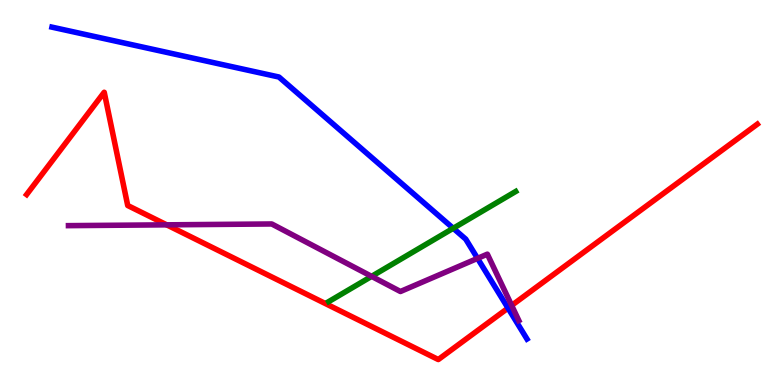[{'lines': ['blue', 'red'], 'intersections': [{'x': 6.56, 'y': 2.0}]}, {'lines': ['green', 'red'], 'intersections': []}, {'lines': ['purple', 'red'], 'intersections': [{'x': 2.15, 'y': 4.16}, {'x': 6.6, 'y': 2.07}]}, {'lines': ['blue', 'green'], 'intersections': [{'x': 5.85, 'y': 4.07}]}, {'lines': ['blue', 'purple'], 'intersections': [{'x': 6.16, 'y': 3.29}]}, {'lines': ['green', 'purple'], 'intersections': [{'x': 4.79, 'y': 2.82}]}]